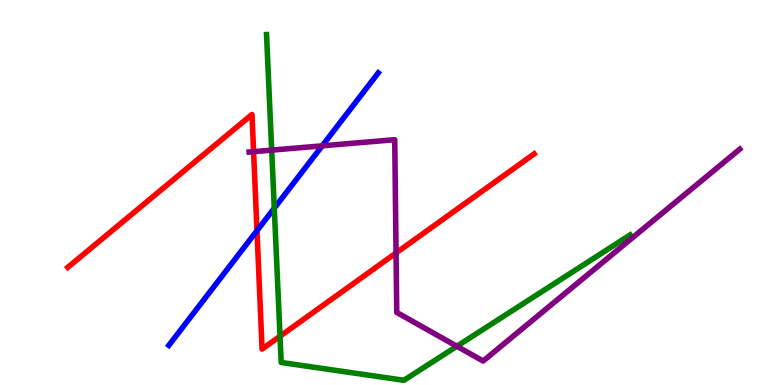[{'lines': ['blue', 'red'], 'intersections': [{'x': 3.32, 'y': 4.01}]}, {'lines': ['green', 'red'], 'intersections': [{'x': 3.61, 'y': 1.27}]}, {'lines': ['purple', 'red'], 'intersections': [{'x': 3.27, 'y': 6.06}, {'x': 5.11, 'y': 3.43}]}, {'lines': ['blue', 'green'], 'intersections': [{'x': 3.54, 'y': 4.59}]}, {'lines': ['blue', 'purple'], 'intersections': [{'x': 4.16, 'y': 6.21}]}, {'lines': ['green', 'purple'], 'intersections': [{'x': 3.51, 'y': 6.1}, {'x': 5.9, 'y': 1.01}]}]